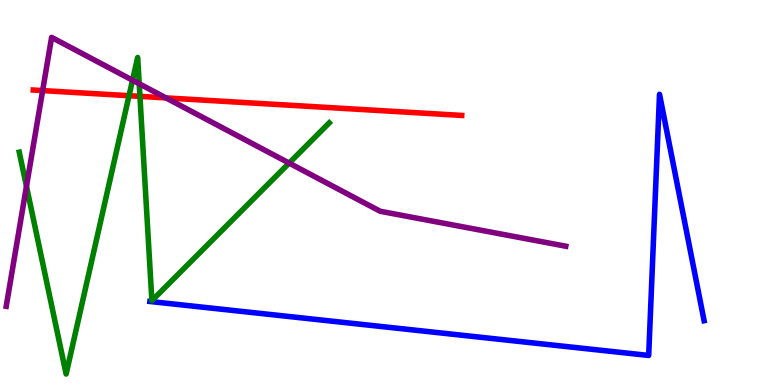[{'lines': ['blue', 'red'], 'intersections': []}, {'lines': ['green', 'red'], 'intersections': [{'x': 1.66, 'y': 7.51}, {'x': 1.81, 'y': 7.5}]}, {'lines': ['purple', 'red'], 'intersections': [{'x': 0.55, 'y': 7.65}, {'x': 2.14, 'y': 7.46}]}, {'lines': ['blue', 'green'], 'intersections': []}, {'lines': ['blue', 'purple'], 'intersections': []}, {'lines': ['green', 'purple'], 'intersections': [{'x': 0.341, 'y': 5.16}, {'x': 1.71, 'y': 7.92}, {'x': 1.8, 'y': 7.82}, {'x': 3.73, 'y': 5.76}]}]